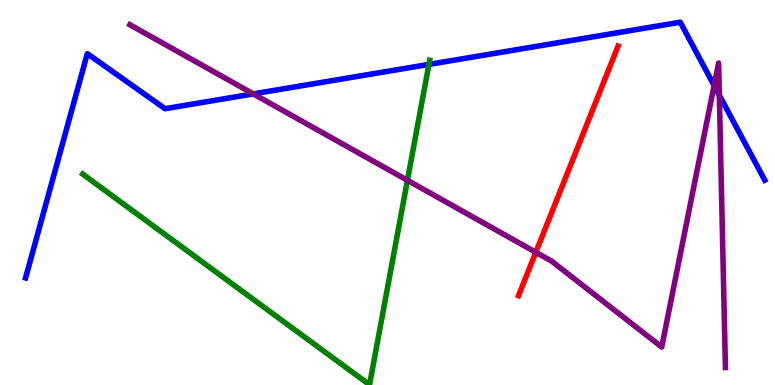[{'lines': ['blue', 'red'], 'intersections': []}, {'lines': ['green', 'red'], 'intersections': []}, {'lines': ['purple', 'red'], 'intersections': [{'x': 6.91, 'y': 3.45}]}, {'lines': ['blue', 'green'], 'intersections': [{'x': 5.53, 'y': 8.33}]}, {'lines': ['blue', 'purple'], 'intersections': [{'x': 3.27, 'y': 7.56}, {'x': 9.21, 'y': 7.78}, {'x': 9.28, 'y': 7.53}]}, {'lines': ['green', 'purple'], 'intersections': [{'x': 5.26, 'y': 5.32}]}]